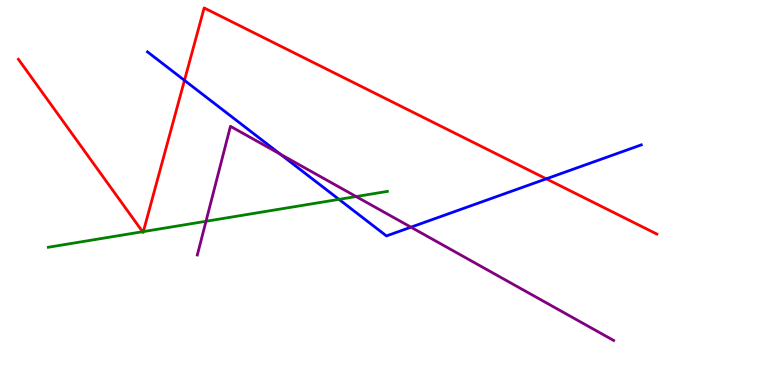[{'lines': ['blue', 'red'], 'intersections': [{'x': 2.38, 'y': 7.91}, {'x': 7.05, 'y': 5.36}]}, {'lines': ['green', 'red'], 'intersections': [{'x': 1.84, 'y': 3.98}, {'x': 1.85, 'y': 3.98}]}, {'lines': ['purple', 'red'], 'intersections': []}, {'lines': ['blue', 'green'], 'intersections': [{'x': 4.37, 'y': 4.82}]}, {'lines': ['blue', 'purple'], 'intersections': [{'x': 3.62, 'y': 6.0}, {'x': 5.3, 'y': 4.1}]}, {'lines': ['green', 'purple'], 'intersections': [{'x': 2.66, 'y': 4.25}, {'x': 4.6, 'y': 4.9}]}]